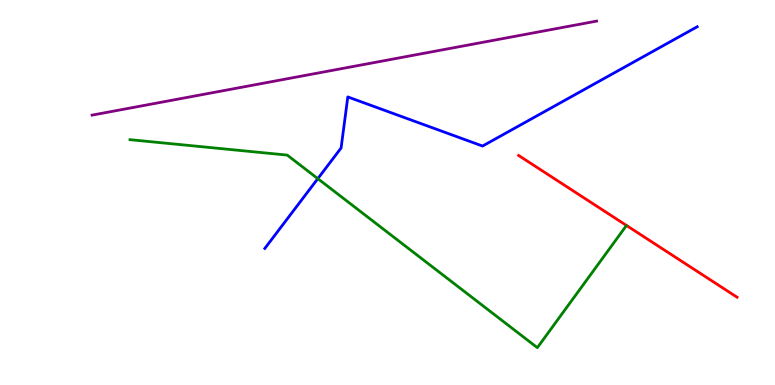[{'lines': ['blue', 'red'], 'intersections': []}, {'lines': ['green', 'red'], 'intersections': []}, {'lines': ['purple', 'red'], 'intersections': []}, {'lines': ['blue', 'green'], 'intersections': [{'x': 4.1, 'y': 5.36}]}, {'lines': ['blue', 'purple'], 'intersections': []}, {'lines': ['green', 'purple'], 'intersections': []}]